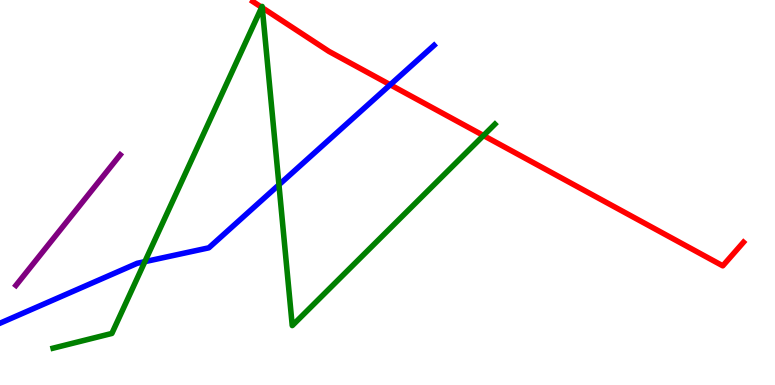[{'lines': ['blue', 'red'], 'intersections': [{'x': 5.04, 'y': 7.8}]}, {'lines': ['green', 'red'], 'intersections': [{'x': 3.38, 'y': 9.81}, {'x': 3.38, 'y': 9.8}, {'x': 6.24, 'y': 6.48}]}, {'lines': ['purple', 'red'], 'intersections': []}, {'lines': ['blue', 'green'], 'intersections': [{'x': 1.87, 'y': 3.2}, {'x': 3.6, 'y': 5.2}]}, {'lines': ['blue', 'purple'], 'intersections': []}, {'lines': ['green', 'purple'], 'intersections': []}]